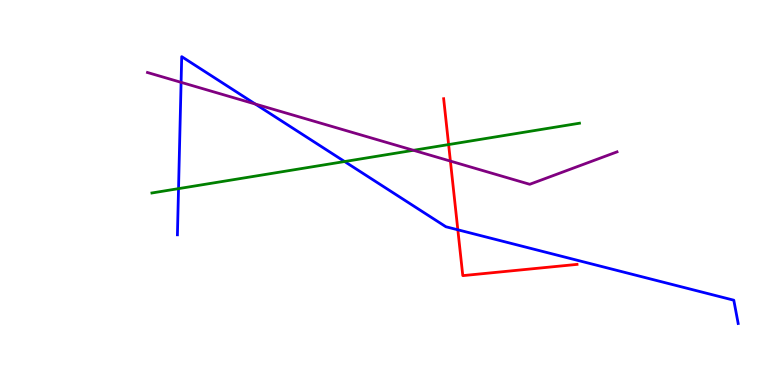[{'lines': ['blue', 'red'], 'intersections': [{'x': 5.91, 'y': 4.03}]}, {'lines': ['green', 'red'], 'intersections': [{'x': 5.79, 'y': 6.25}]}, {'lines': ['purple', 'red'], 'intersections': [{'x': 5.81, 'y': 5.82}]}, {'lines': ['blue', 'green'], 'intersections': [{'x': 2.3, 'y': 5.1}, {'x': 4.45, 'y': 5.8}]}, {'lines': ['blue', 'purple'], 'intersections': [{'x': 2.34, 'y': 7.86}, {'x': 3.29, 'y': 7.3}]}, {'lines': ['green', 'purple'], 'intersections': [{'x': 5.34, 'y': 6.1}]}]